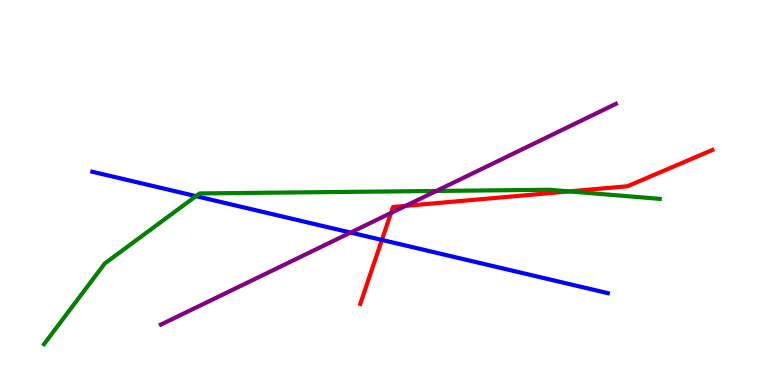[{'lines': ['blue', 'red'], 'intersections': [{'x': 4.93, 'y': 3.77}]}, {'lines': ['green', 'red'], 'intersections': [{'x': 7.34, 'y': 5.03}]}, {'lines': ['purple', 'red'], 'intersections': [{'x': 5.04, 'y': 4.47}, {'x': 5.23, 'y': 4.65}]}, {'lines': ['blue', 'green'], 'intersections': [{'x': 2.53, 'y': 4.91}]}, {'lines': ['blue', 'purple'], 'intersections': [{'x': 4.52, 'y': 3.96}]}, {'lines': ['green', 'purple'], 'intersections': [{'x': 5.63, 'y': 5.04}]}]